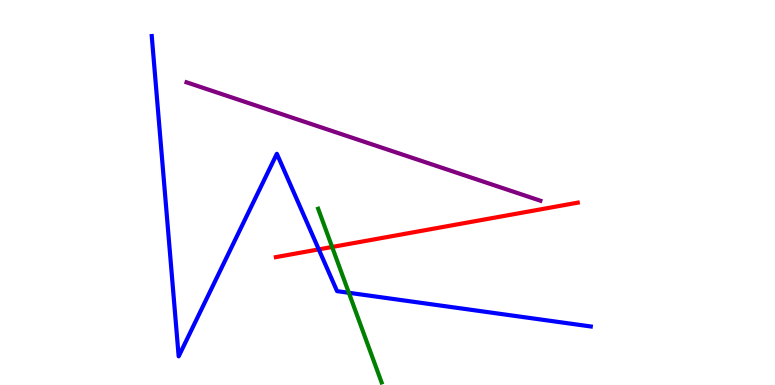[{'lines': ['blue', 'red'], 'intersections': [{'x': 4.11, 'y': 3.52}]}, {'lines': ['green', 'red'], 'intersections': [{'x': 4.29, 'y': 3.59}]}, {'lines': ['purple', 'red'], 'intersections': []}, {'lines': ['blue', 'green'], 'intersections': [{'x': 4.5, 'y': 2.4}]}, {'lines': ['blue', 'purple'], 'intersections': []}, {'lines': ['green', 'purple'], 'intersections': []}]